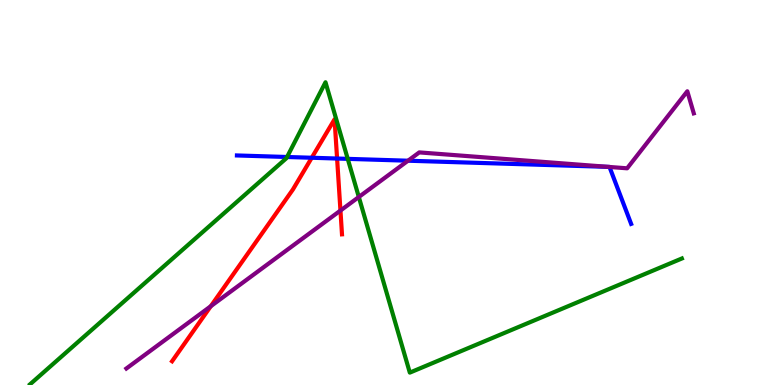[{'lines': ['blue', 'red'], 'intersections': [{'x': 4.02, 'y': 5.9}, {'x': 4.35, 'y': 5.88}]}, {'lines': ['green', 'red'], 'intersections': []}, {'lines': ['purple', 'red'], 'intersections': [{'x': 2.72, 'y': 2.05}, {'x': 4.39, 'y': 4.53}]}, {'lines': ['blue', 'green'], 'intersections': [{'x': 3.7, 'y': 5.92}, {'x': 4.49, 'y': 5.87}]}, {'lines': ['blue', 'purple'], 'intersections': [{'x': 5.26, 'y': 5.83}, {'x': 7.85, 'y': 5.67}, {'x': 7.86, 'y': 5.66}]}, {'lines': ['green', 'purple'], 'intersections': [{'x': 4.63, 'y': 4.88}]}]